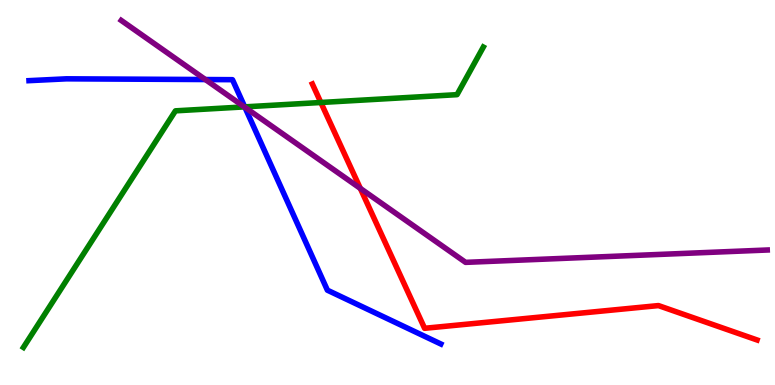[{'lines': ['blue', 'red'], 'intersections': []}, {'lines': ['green', 'red'], 'intersections': [{'x': 4.14, 'y': 7.34}]}, {'lines': ['purple', 'red'], 'intersections': [{'x': 4.65, 'y': 5.11}]}, {'lines': ['blue', 'green'], 'intersections': [{'x': 3.16, 'y': 7.22}]}, {'lines': ['blue', 'purple'], 'intersections': [{'x': 2.65, 'y': 7.93}, {'x': 3.16, 'y': 7.21}]}, {'lines': ['green', 'purple'], 'intersections': [{'x': 3.15, 'y': 7.22}]}]